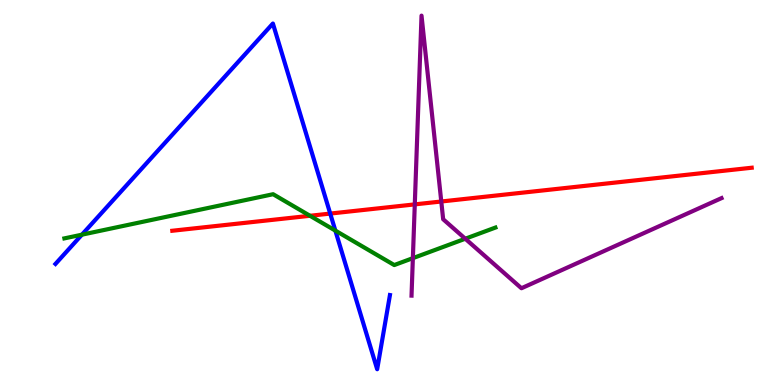[{'lines': ['blue', 'red'], 'intersections': [{'x': 4.26, 'y': 4.45}]}, {'lines': ['green', 'red'], 'intersections': [{'x': 4.0, 'y': 4.4}]}, {'lines': ['purple', 'red'], 'intersections': [{'x': 5.35, 'y': 4.69}, {'x': 5.69, 'y': 4.77}]}, {'lines': ['blue', 'green'], 'intersections': [{'x': 1.06, 'y': 3.9}, {'x': 4.33, 'y': 4.01}]}, {'lines': ['blue', 'purple'], 'intersections': []}, {'lines': ['green', 'purple'], 'intersections': [{'x': 5.33, 'y': 3.29}, {'x': 6.0, 'y': 3.8}]}]